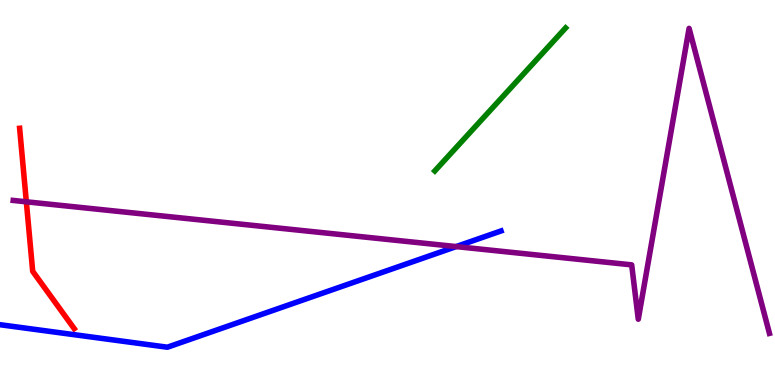[{'lines': ['blue', 'red'], 'intersections': []}, {'lines': ['green', 'red'], 'intersections': []}, {'lines': ['purple', 'red'], 'intersections': [{'x': 0.34, 'y': 4.76}]}, {'lines': ['blue', 'green'], 'intersections': []}, {'lines': ['blue', 'purple'], 'intersections': [{'x': 5.89, 'y': 3.6}]}, {'lines': ['green', 'purple'], 'intersections': []}]